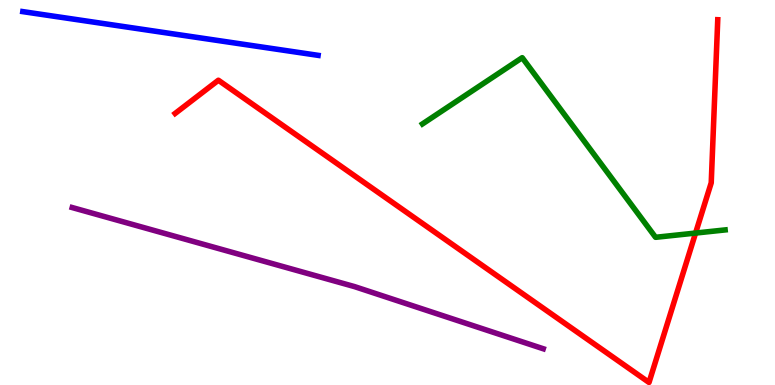[{'lines': ['blue', 'red'], 'intersections': []}, {'lines': ['green', 'red'], 'intersections': [{'x': 8.98, 'y': 3.95}]}, {'lines': ['purple', 'red'], 'intersections': []}, {'lines': ['blue', 'green'], 'intersections': []}, {'lines': ['blue', 'purple'], 'intersections': []}, {'lines': ['green', 'purple'], 'intersections': []}]